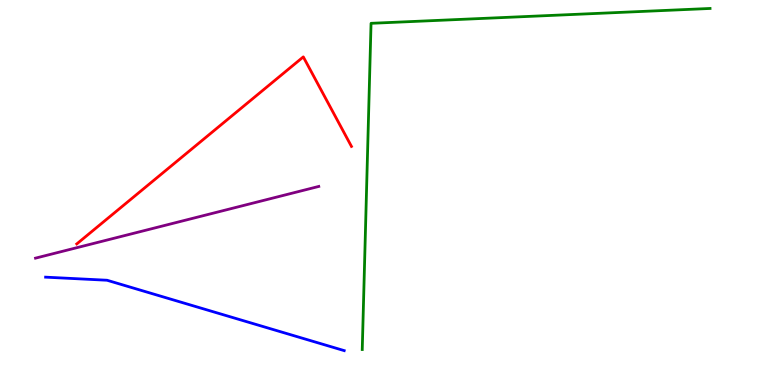[{'lines': ['blue', 'red'], 'intersections': []}, {'lines': ['green', 'red'], 'intersections': []}, {'lines': ['purple', 'red'], 'intersections': []}, {'lines': ['blue', 'green'], 'intersections': []}, {'lines': ['blue', 'purple'], 'intersections': []}, {'lines': ['green', 'purple'], 'intersections': []}]